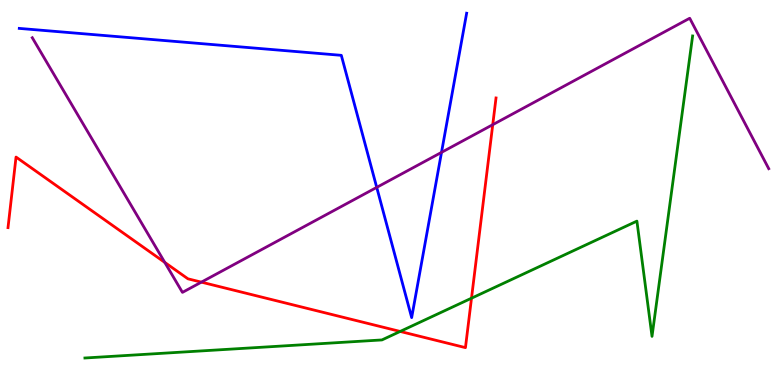[{'lines': ['blue', 'red'], 'intersections': []}, {'lines': ['green', 'red'], 'intersections': [{'x': 5.16, 'y': 1.39}, {'x': 6.08, 'y': 2.25}]}, {'lines': ['purple', 'red'], 'intersections': [{'x': 2.13, 'y': 3.18}, {'x': 2.6, 'y': 2.67}, {'x': 6.36, 'y': 6.76}]}, {'lines': ['blue', 'green'], 'intersections': []}, {'lines': ['blue', 'purple'], 'intersections': [{'x': 4.86, 'y': 5.13}, {'x': 5.7, 'y': 6.04}]}, {'lines': ['green', 'purple'], 'intersections': []}]